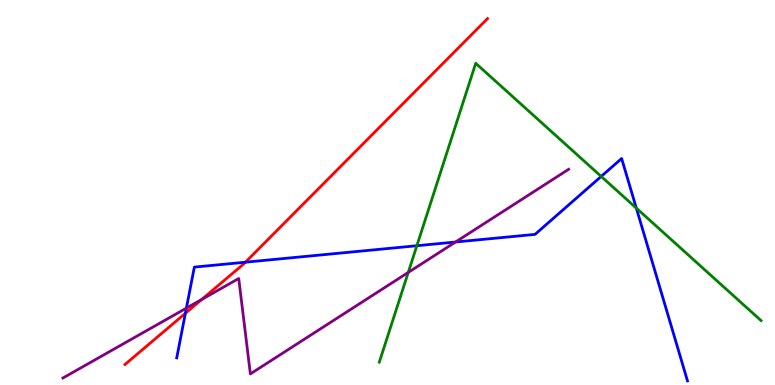[{'lines': ['blue', 'red'], 'intersections': [{'x': 2.39, 'y': 1.86}, {'x': 3.17, 'y': 3.19}]}, {'lines': ['green', 'red'], 'intersections': []}, {'lines': ['purple', 'red'], 'intersections': [{'x': 2.6, 'y': 2.22}]}, {'lines': ['blue', 'green'], 'intersections': [{'x': 5.38, 'y': 3.62}, {'x': 7.76, 'y': 5.42}, {'x': 8.21, 'y': 4.59}]}, {'lines': ['blue', 'purple'], 'intersections': [{'x': 2.4, 'y': 2.0}, {'x': 5.88, 'y': 3.71}]}, {'lines': ['green', 'purple'], 'intersections': [{'x': 5.27, 'y': 2.92}]}]